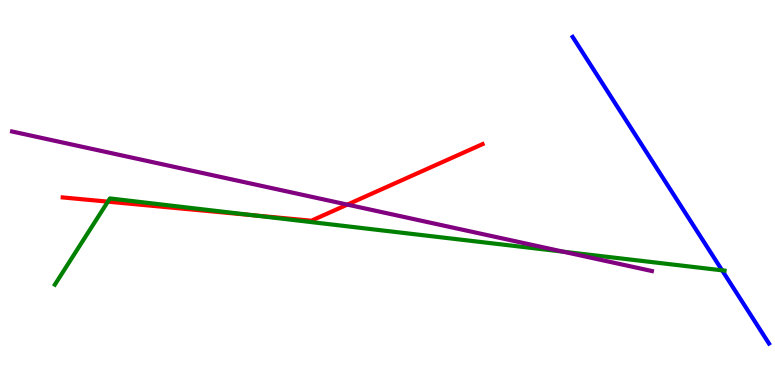[{'lines': ['blue', 'red'], 'intersections': []}, {'lines': ['green', 'red'], 'intersections': [{'x': 1.39, 'y': 4.76}, {'x': 3.27, 'y': 4.41}]}, {'lines': ['purple', 'red'], 'intersections': [{'x': 4.48, 'y': 4.69}]}, {'lines': ['blue', 'green'], 'intersections': [{'x': 9.32, 'y': 2.98}]}, {'lines': ['blue', 'purple'], 'intersections': []}, {'lines': ['green', 'purple'], 'intersections': [{'x': 7.27, 'y': 3.46}]}]